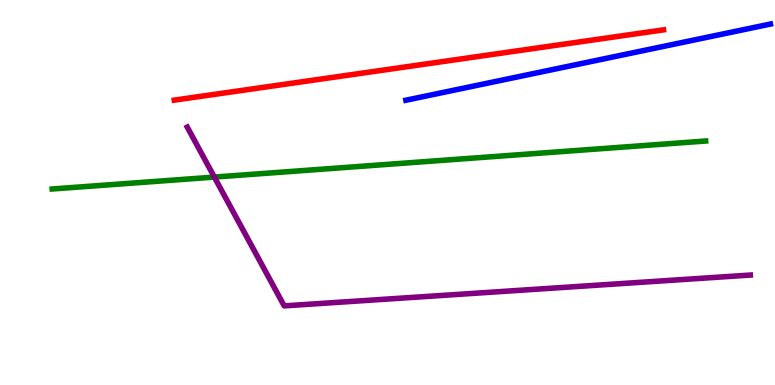[{'lines': ['blue', 'red'], 'intersections': []}, {'lines': ['green', 'red'], 'intersections': []}, {'lines': ['purple', 'red'], 'intersections': []}, {'lines': ['blue', 'green'], 'intersections': []}, {'lines': ['blue', 'purple'], 'intersections': []}, {'lines': ['green', 'purple'], 'intersections': [{'x': 2.77, 'y': 5.4}]}]